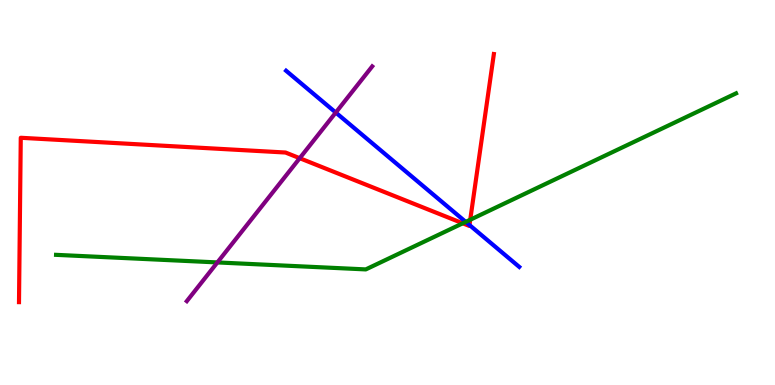[{'lines': ['blue', 'red'], 'intersections': [{'x': 6.06, 'y': 4.15}]}, {'lines': ['green', 'red'], 'intersections': [{'x': 5.97, 'y': 4.2}, {'x': 6.07, 'y': 4.29}]}, {'lines': ['purple', 'red'], 'intersections': [{'x': 3.87, 'y': 5.89}]}, {'lines': ['blue', 'green'], 'intersections': [{'x': 6.01, 'y': 4.24}]}, {'lines': ['blue', 'purple'], 'intersections': [{'x': 4.33, 'y': 7.08}]}, {'lines': ['green', 'purple'], 'intersections': [{'x': 2.81, 'y': 3.18}]}]